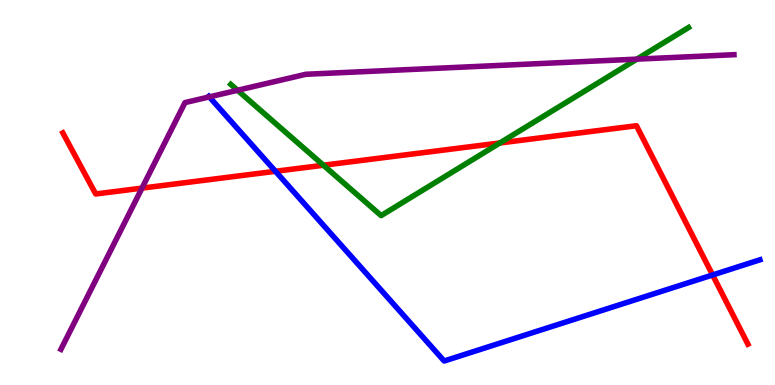[{'lines': ['blue', 'red'], 'intersections': [{'x': 3.55, 'y': 5.55}, {'x': 9.19, 'y': 2.86}]}, {'lines': ['green', 'red'], 'intersections': [{'x': 4.17, 'y': 5.71}, {'x': 6.45, 'y': 6.29}]}, {'lines': ['purple', 'red'], 'intersections': [{'x': 1.83, 'y': 5.11}]}, {'lines': ['blue', 'green'], 'intersections': []}, {'lines': ['blue', 'purple'], 'intersections': [{'x': 2.7, 'y': 7.48}]}, {'lines': ['green', 'purple'], 'intersections': [{'x': 3.07, 'y': 7.65}, {'x': 8.22, 'y': 8.46}]}]